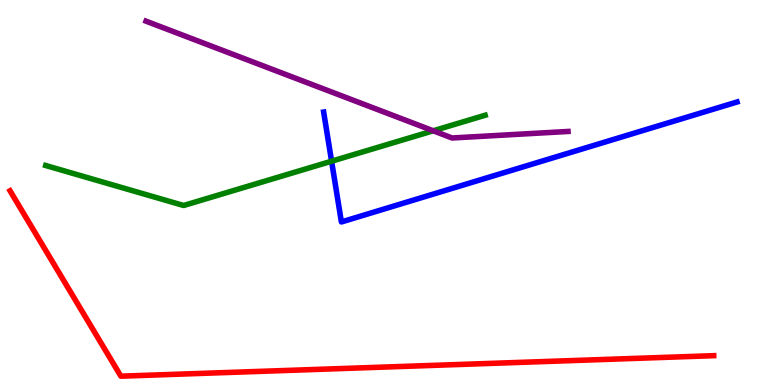[{'lines': ['blue', 'red'], 'intersections': []}, {'lines': ['green', 'red'], 'intersections': []}, {'lines': ['purple', 'red'], 'intersections': []}, {'lines': ['blue', 'green'], 'intersections': [{'x': 4.28, 'y': 5.81}]}, {'lines': ['blue', 'purple'], 'intersections': []}, {'lines': ['green', 'purple'], 'intersections': [{'x': 5.59, 'y': 6.6}]}]